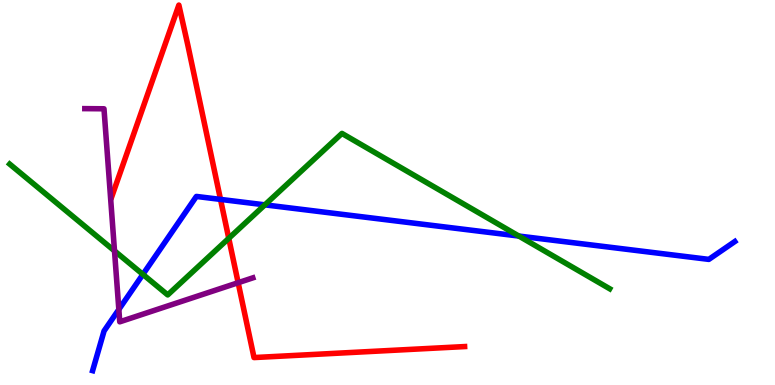[{'lines': ['blue', 'red'], 'intersections': [{'x': 2.85, 'y': 4.82}]}, {'lines': ['green', 'red'], 'intersections': [{'x': 2.95, 'y': 3.81}]}, {'lines': ['purple', 'red'], 'intersections': [{'x': 3.07, 'y': 2.66}]}, {'lines': ['blue', 'green'], 'intersections': [{'x': 1.84, 'y': 2.87}, {'x': 3.42, 'y': 4.68}, {'x': 6.69, 'y': 3.87}]}, {'lines': ['blue', 'purple'], 'intersections': [{'x': 1.53, 'y': 1.96}]}, {'lines': ['green', 'purple'], 'intersections': [{'x': 1.48, 'y': 3.48}]}]